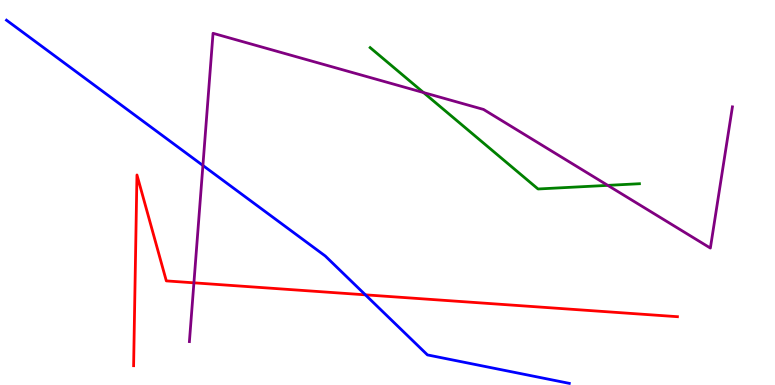[{'lines': ['blue', 'red'], 'intersections': [{'x': 4.71, 'y': 2.34}]}, {'lines': ['green', 'red'], 'intersections': []}, {'lines': ['purple', 'red'], 'intersections': [{'x': 2.5, 'y': 2.65}]}, {'lines': ['blue', 'green'], 'intersections': []}, {'lines': ['blue', 'purple'], 'intersections': [{'x': 2.62, 'y': 5.7}]}, {'lines': ['green', 'purple'], 'intersections': [{'x': 5.46, 'y': 7.6}, {'x': 7.84, 'y': 5.19}]}]